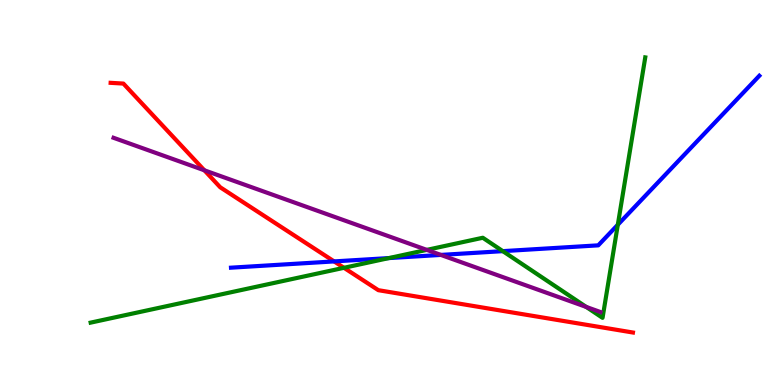[{'lines': ['blue', 'red'], 'intersections': [{'x': 4.31, 'y': 3.21}]}, {'lines': ['green', 'red'], 'intersections': [{'x': 4.44, 'y': 3.04}]}, {'lines': ['purple', 'red'], 'intersections': [{'x': 2.64, 'y': 5.58}]}, {'lines': ['blue', 'green'], 'intersections': [{'x': 5.02, 'y': 3.3}, {'x': 6.49, 'y': 3.48}, {'x': 7.97, 'y': 4.16}]}, {'lines': ['blue', 'purple'], 'intersections': [{'x': 5.69, 'y': 3.38}]}, {'lines': ['green', 'purple'], 'intersections': [{'x': 5.51, 'y': 3.51}, {'x': 7.56, 'y': 2.03}]}]